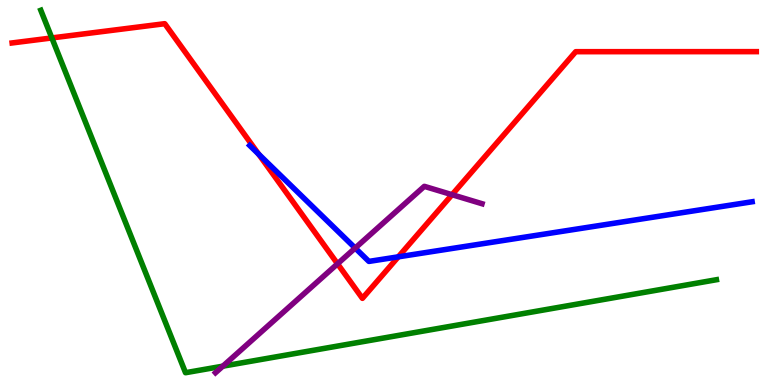[{'lines': ['blue', 'red'], 'intersections': [{'x': 3.34, 'y': 6.0}, {'x': 5.14, 'y': 3.33}]}, {'lines': ['green', 'red'], 'intersections': [{'x': 0.669, 'y': 9.01}]}, {'lines': ['purple', 'red'], 'intersections': [{'x': 4.36, 'y': 3.15}, {'x': 5.83, 'y': 4.94}]}, {'lines': ['blue', 'green'], 'intersections': []}, {'lines': ['blue', 'purple'], 'intersections': [{'x': 4.58, 'y': 3.56}]}, {'lines': ['green', 'purple'], 'intersections': [{'x': 2.88, 'y': 0.489}]}]